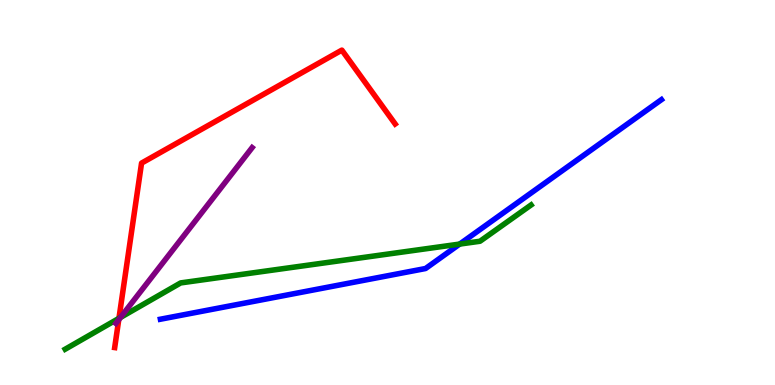[{'lines': ['blue', 'red'], 'intersections': []}, {'lines': ['green', 'red'], 'intersections': [{'x': 1.53, 'y': 1.73}]}, {'lines': ['purple', 'red'], 'intersections': [{'x': 1.53, 'y': 1.7}]}, {'lines': ['blue', 'green'], 'intersections': [{'x': 5.93, 'y': 3.66}]}, {'lines': ['blue', 'purple'], 'intersections': []}, {'lines': ['green', 'purple'], 'intersections': [{'x': 1.55, 'y': 1.75}]}]